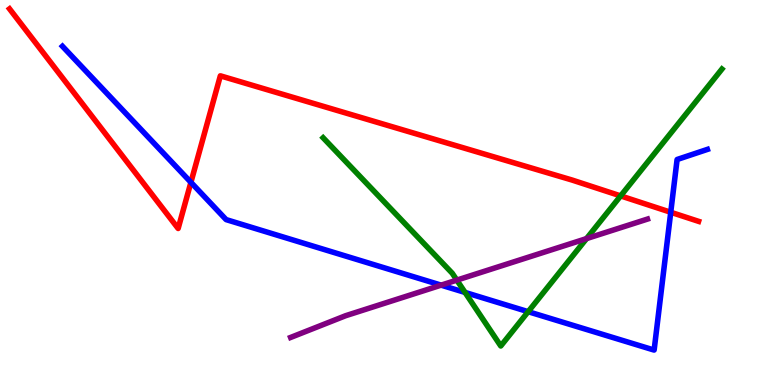[{'lines': ['blue', 'red'], 'intersections': [{'x': 2.46, 'y': 5.26}, {'x': 8.65, 'y': 4.49}]}, {'lines': ['green', 'red'], 'intersections': [{'x': 8.01, 'y': 4.91}]}, {'lines': ['purple', 'red'], 'intersections': []}, {'lines': ['blue', 'green'], 'intersections': [{'x': 6.0, 'y': 2.4}, {'x': 6.82, 'y': 1.9}]}, {'lines': ['blue', 'purple'], 'intersections': [{'x': 5.69, 'y': 2.59}]}, {'lines': ['green', 'purple'], 'intersections': [{'x': 5.89, 'y': 2.72}, {'x': 7.57, 'y': 3.8}]}]